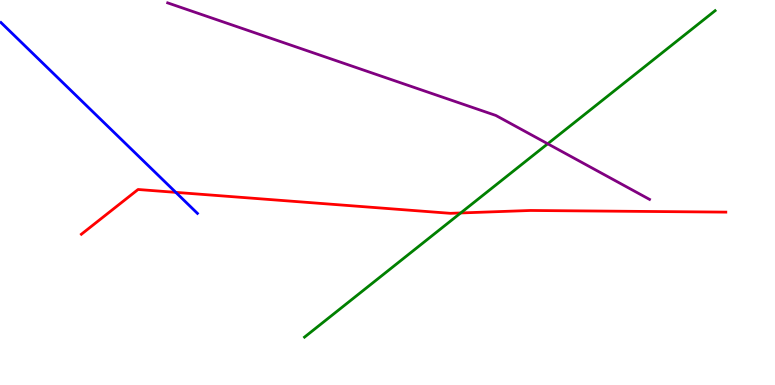[{'lines': ['blue', 'red'], 'intersections': [{'x': 2.27, 'y': 5.0}]}, {'lines': ['green', 'red'], 'intersections': [{'x': 5.94, 'y': 4.47}]}, {'lines': ['purple', 'red'], 'intersections': []}, {'lines': ['blue', 'green'], 'intersections': []}, {'lines': ['blue', 'purple'], 'intersections': []}, {'lines': ['green', 'purple'], 'intersections': [{'x': 7.07, 'y': 6.27}]}]